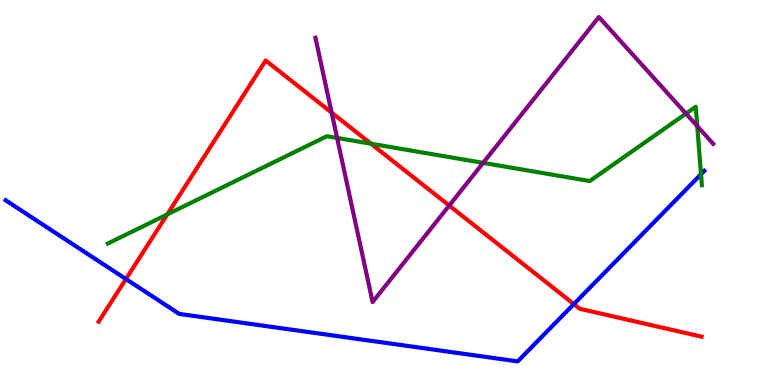[{'lines': ['blue', 'red'], 'intersections': [{'x': 1.63, 'y': 2.75}, {'x': 7.4, 'y': 2.1}]}, {'lines': ['green', 'red'], 'intersections': [{'x': 2.16, 'y': 4.43}, {'x': 4.79, 'y': 6.27}]}, {'lines': ['purple', 'red'], 'intersections': [{'x': 4.28, 'y': 7.07}, {'x': 5.8, 'y': 4.66}]}, {'lines': ['blue', 'green'], 'intersections': [{'x': 9.05, 'y': 5.47}]}, {'lines': ['blue', 'purple'], 'intersections': []}, {'lines': ['green', 'purple'], 'intersections': [{'x': 4.35, 'y': 6.42}, {'x': 6.23, 'y': 5.77}, {'x': 8.85, 'y': 7.05}, {'x': 9.0, 'y': 6.72}]}]